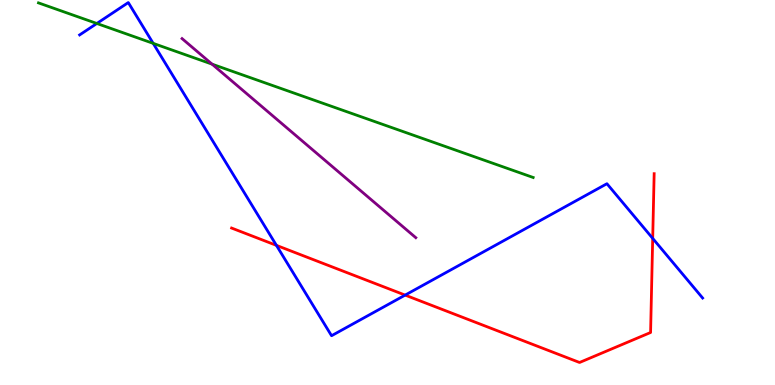[{'lines': ['blue', 'red'], 'intersections': [{'x': 3.57, 'y': 3.63}, {'x': 5.23, 'y': 2.34}, {'x': 8.42, 'y': 3.81}]}, {'lines': ['green', 'red'], 'intersections': []}, {'lines': ['purple', 'red'], 'intersections': []}, {'lines': ['blue', 'green'], 'intersections': [{'x': 1.25, 'y': 9.39}, {'x': 1.98, 'y': 8.87}]}, {'lines': ['blue', 'purple'], 'intersections': []}, {'lines': ['green', 'purple'], 'intersections': [{'x': 2.74, 'y': 8.33}]}]